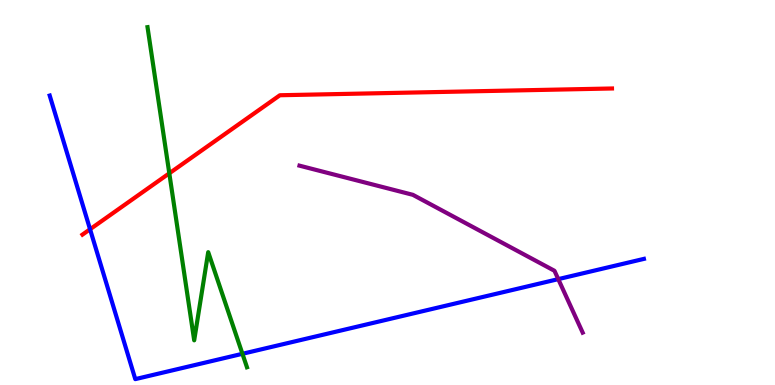[{'lines': ['blue', 'red'], 'intersections': [{'x': 1.16, 'y': 4.05}]}, {'lines': ['green', 'red'], 'intersections': [{'x': 2.18, 'y': 5.5}]}, {'lines': ['purple', 'red'], 'intersections': []}, {'lines': ['blue', 'green'], 'intersections': [{'x': 3.13, 'y': 0.811}]}, {'lines': ['blue', 'purple'], 'intersections': [{'x': 7.2, 'y': 2.75}]}, {'lines': ['green', 'purple'], 'intersections': []}]